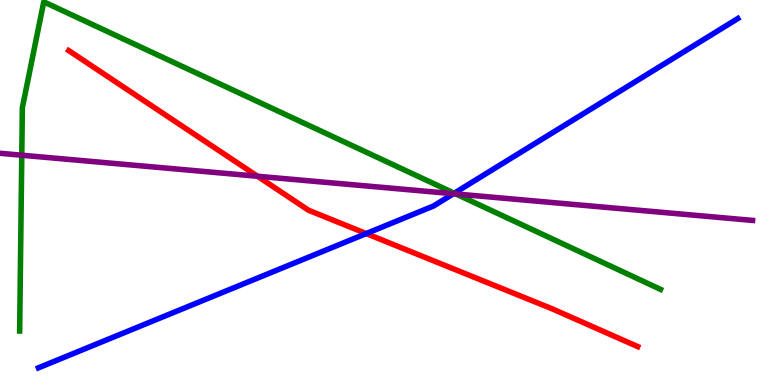[{'lines': ['blue', 'red'], 'intersections': [{'x': 4.73, 'y': 3.93}]}, {'lines': ['green', 'red'], 'intersections': []}, {'lines': ['purple', 'red'], 'intersections': [{'x': 3.32, 'y': 5.42}]}, {'lines': ['blue', 'green'], 'intersections': [{'x': 5.86, 'y': 4.98}]}, {'lines': ['blue', 'purple'], 'intersections': [{'x': 5.85, 'y': 4.97}]}, {'lines': ['green', 'purple'], 'intersections': [{'x': 0.281, 'y': 5.97}, {'x': 5.88, 'y': 4.96}]}]